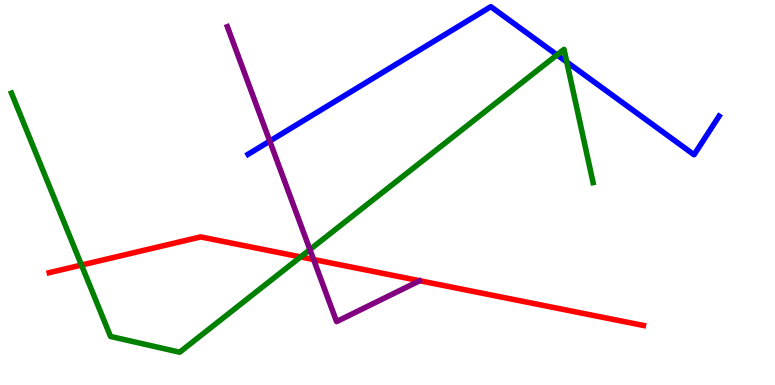[{'lines': ['blue', 'red'], 'intersections': []}, {'lines': ['green', 'red'], 'intersections': [{'x': 1.05, 'y': 3.12}, {'x': 3.88, 'y': 3.33}]}, {'lines': ['purple', 'red'], 'intersections': [{'x': 4.05, 'y': 3.26}]}, {'lines': ['blue', 'green'], 'intersections': [{'x': 7.19, 'y': 8.57}, {'x': 7.31, 'y': 8.39}]}, {'lines': ['blue', 'purple'], 'intersections': [{'x': 3.48, 'y': 6.33}]}, {'lines': ['green', 'purple'], 'intersections': [{'x': 4.0, 'y': 3.52}]}]